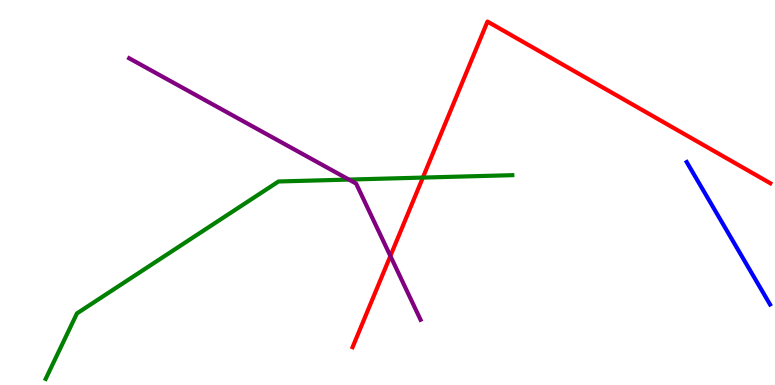[{'lines': ['blue', 'red'], 'intersections': []}, {'lines': ['green', 'red'], 'intersections': [{'x': 5.46, 'y': 5.39}]}, {'lines': ['purple', 'red'], 'intersections': [{'x': 5.04, 'y': 3.35}]}, {'lines': ['blue', 'green'], 'intersections': []}, {'lines': ['blue', 'purple'], 'intersections': []}, {'lines': ['green', 'purple'], 'intersections': [{'x': 4.5, 'y': 5.34}]}]